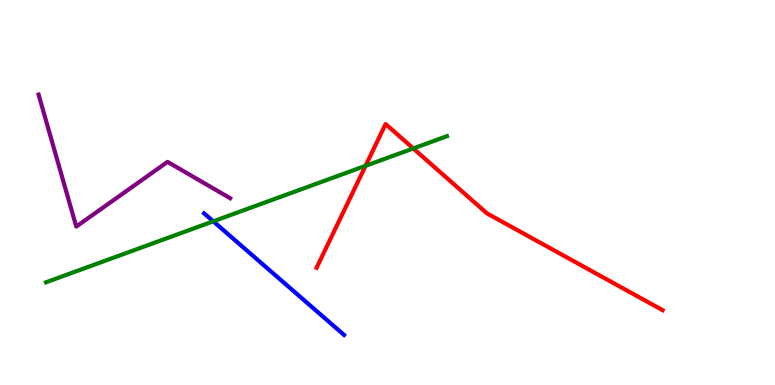[{'lines': ['blue', 'red'], 'intersections': []}, {'lines': ['green', 'red'], 'intersections': [{'x': 4.72, 'y': 5.69}, {'x': 5.33, 'y': 6.14}]}, {'lines': ['purple', 'red'], 'intersections': []}, {'lines': ['blue', 'green'], 'intersections': [{'x': 2.75, 'y': 4.25}]}, {'lines': ['blue', 'purple'], 'intersections': []}, {'lines': ['green', 'purple'], 'intersections': []}]